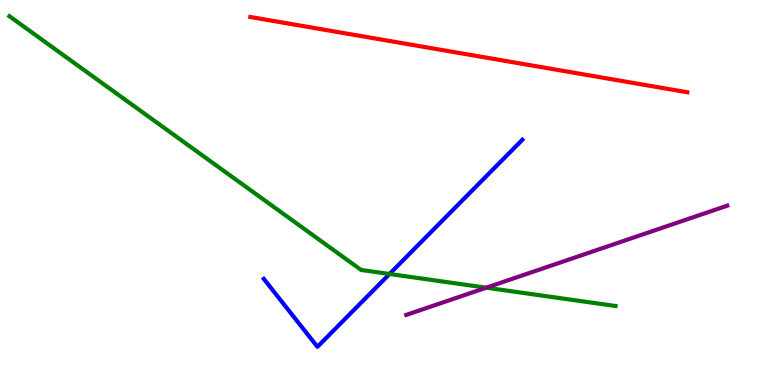[{'lines': ['blue', 'red'], 'intersections': []}, {'lines': ['green', 'red'], 'intersections': []}, {'lines': ['purple', 'red'], 'intersections': []}, {'lines': ['blue', 'green'], 'intersections': [{'x': 5.03, 'y': 2.88}]}, {'lines': ['blue', 'purple'], 'intersections': []}, {'lines': ['green', 'purple'], 'intersections': [{'x': 6.27, 'y': 2.53}]}]